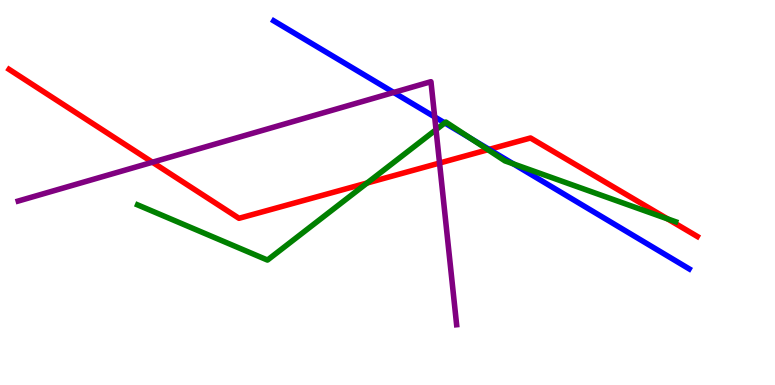[{'lines': ['blue', 'red'], 'intersections': [{'x': 6.31, 'y': 6.12}]}, {'lines': ['green', 'red'], 'intersections': [{'x': 4.74, 'y': 5.25}, {'x': 6.3, 'y': 6.11}, {'x': 8.61, 'y': 4.32}]}, {'lines': ['purple', 'red'], 'intersections': [{'x': 1.97, 'y': 5.79}, {'x': 5.67, 'y': 5.76}]}, {'lines': ['blue', 'green'], 'intersections': [{'x': 5.74, 'y': 6.81}, {'x': 6.08, 'y': 6.4}, {'x': 6.62, 'y': 5.74}]}, {'lines': ['blue', 'purple'], 'intersections': [{'x': 5.08, 'y': 7.6}, {'x': 5.61, 'y': 6.96}]}, {'lines': ['green', 'purple'], 'intersections': [{'x': 5.63, 'y': 6.63}]}]